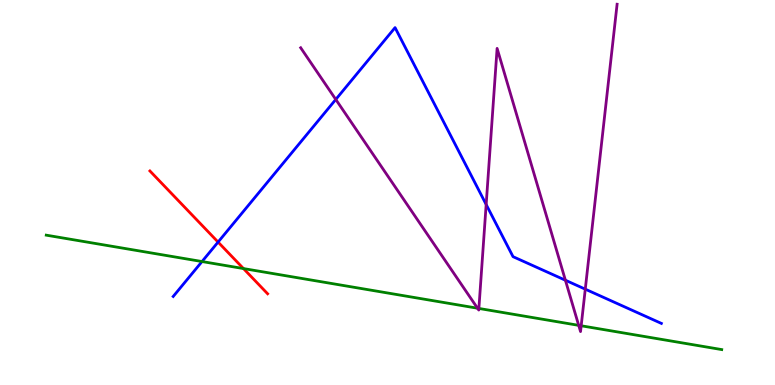[{'lines': ['blue', 'red'], 'intersections': [{'x': 2.81, 'y': 3.71}]}, {'lines': ['green', 'red'], 'intersections': [{'x': 3.14, 'y': 3.02}]}, {'lines': ['purple', 'red'], 'intersections': []}, {'lines': ['blue', 'green'], 'intersections': [{'x': 2.61, 'y': 3.21}]}, {'lines': ['blue', 'purple'], 'intersections': [{'x': 4.33, 'y': 7.42}, {'x': 6.27, 'y': 4.69}, {'x': 7.3, 'y': 2.72}, {'x': 7.55, 'y': 2.49}]}, {'lines': ['green', 'purple'], 'intersections': [{'x': 6.16, 'y': 1.99}, {'x': 6.18, 'y': 1.99}, {'x': 7.47, 'y': 1.55}, {'x': 7.5, 'y': 1.54}]}]